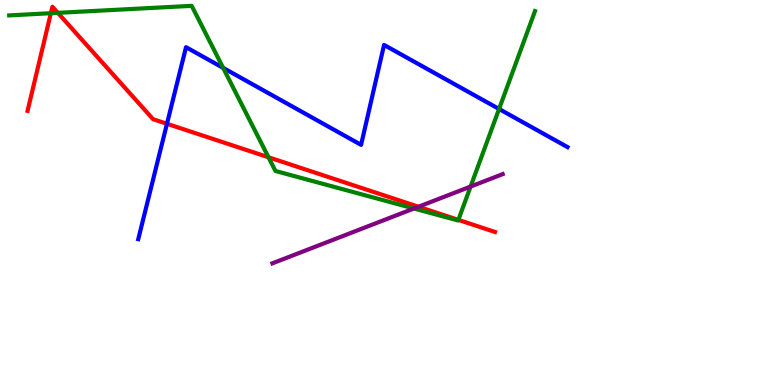[{'lines': ['blue', 'red'], 'intersections': [{'x': 2.15, 'y': 6.78}]}, {'lines': ['green', 'red'], 'intersections': [{'x': 0.656, 'y': 9.66}, {'x': 0.746, 'y': 9.67}, {'x': 3.46, 'y': 5.92}, {'x': 5.91, 'y': 4.29}]}, {'lines': ['purple', 'red'], 'intersections': [{'x': 5.4, 'y': 4.63}]}, {'lines': ['blue', 'green'], 'intersections': [{'x': 2.88, 'y': 8.24}, {'x': 6.44, 'y': 7.17}]}, {'lines': ['blue', 'purple'], 'intersections': []}, {'lines': ['green', 'purple'], 'intersections': [{'x': 5.34, 'y': 4.58}, {'x': 6.07, 'y': 5.15}]}]